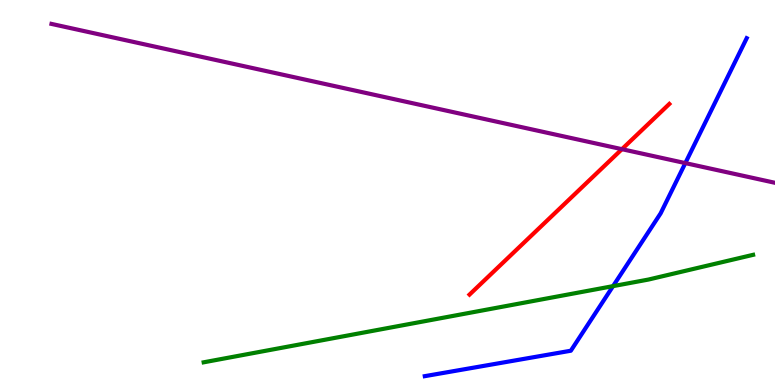[{'lines': ['blue', 'red'], 'intersections': []}, {'lines': ['green', 'red'], 'intersections': []}, {'lines': ['purple', 'red'], 'intersections': [{'x': 8.02, 'y': 6.13}]}, {'lines': ['blue', 'green'], 'intersections': [{'x': 7.91, 'y': 2.57}]}, {'lines': ['blue', 'purple'], 'intersections': [{'x': 8.84, 'y': 5.76}]}, {'lines': ['green', 'purple'], 'intersections': []}]